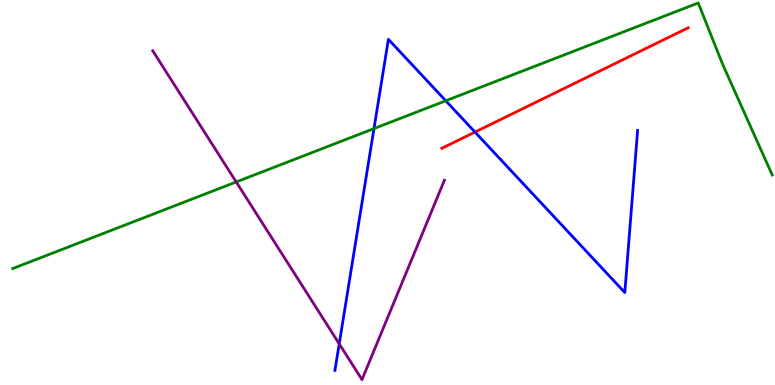[{'lines': ['blue', 'red'], 'intersections': [{'x': 6.13, 'y': 6.57}]}, {'lines': ['green', 'red'], 'intersections': []}, {'lines': ['purple', 'red'], 'intersections': []}, {'lines': ['blue', 'green'], 'intersections': [{'x': 4.83, 'y': 6.66}, {'x': 5.75, 'y': 7.38}]}, {'lines': ['blue', 'purple'], 'intersections': [{'x': 4.38, 'y': 1.07}]}, {'lines': ['green', 'purple'], 'intersections': [{'x': 3.05, 'y': 5.27}]}]